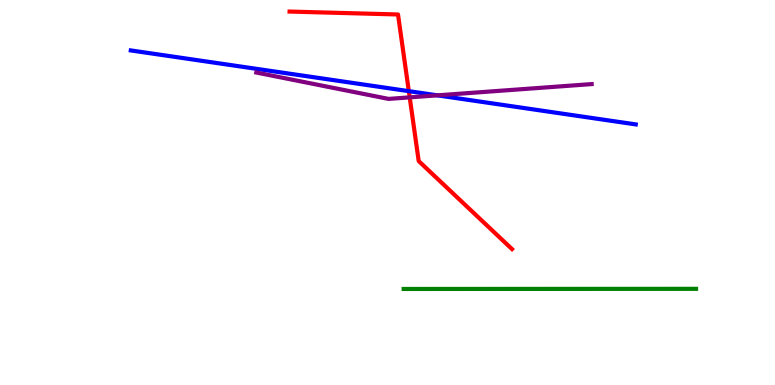[{'lines': ['blue', 'red'], 'intersections': [{'x': 5.28, 'y': 7.63}]}, {'lines': ['green', 'red'], 'intersections': []}, {'lines': ['purple', 'red'], 'intersections': [{'x': 5.29, 'y': 7.47}]}, {'lines': ['blue', 'green'], 'intersections': []}, {'lines': ['blue', 'purple'], 'intersections': [{'x': 5.64, 'y': 7.52}]}, {'lines': ['green', 'purple'], 'intersections': []}]